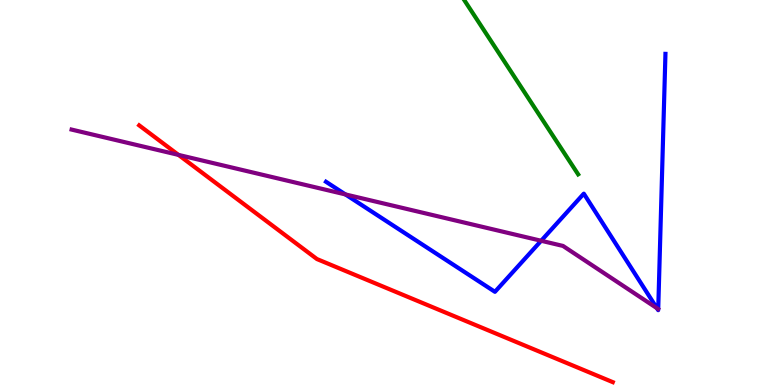[{'lines': ['blue', 'red'], 'intersections': []}, {'lines': ['green', 'red'], 'intersections': []}, {'lines': ['purple', 'red'], 'intersections': [{'x': 2.3, 'y': 5.98}]}, {'lines': ['blue', 'green'], 'intersections': []}, {'lines': ['blue', 'purple'], 'intersections': [{'x': 4.46, 'y': 4.95}, {'x': 6.98, 'y': 3.75}, {'x': 8.48, 'y': 1.99}]}, {'lines': ['green', 'purple'], 'intersections': []}]